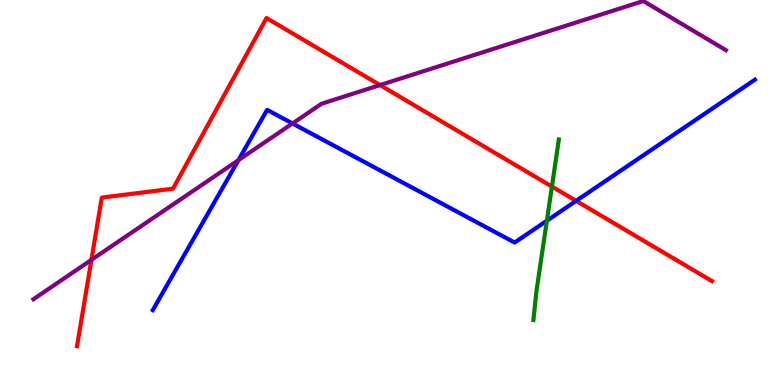[{'lines': ['blue', 'red'], 'intersections': [{'x': 7.43, 'y': 4.78}]}, {'lines': ['green', 'red'], 'intersections': [{'x': 7.12, 'y': 5.15}]}, {'lines': ['purple', 'red'], 'intersections': [{'x': 1.18, 'y': 3.25}, {'x': 4.9, 'y': 7.79}]}, {'lines': ['blue', 'green'], 'intersections': [{'x': 7.06, 'y': 4.27}]}, {'lines': ['blue', 'purple'], 'intersections': [{'x': 3.08, 'y': 5.84}, {'x': 3.77, 'y': 6.79}]}, {'lines': ['green', 'purple'], 'intersections': []}]